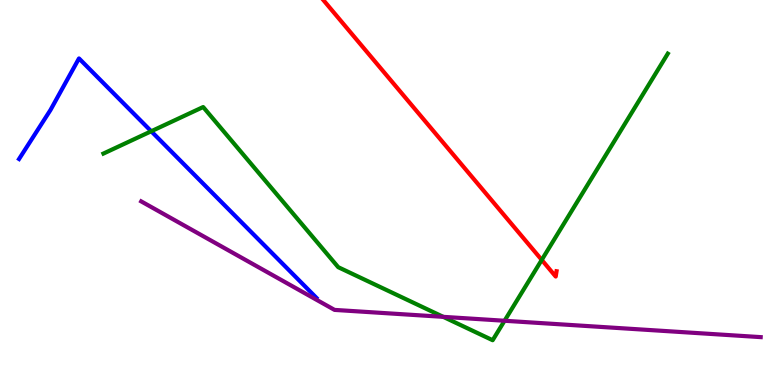[{'lines': ['blue', 'red'], 'intersections': []}, {'lines': ['green', 'red'], 'intersections': [{'x': 6.99, 'y': 3.25}]}, {'lines': ['purple', 'red'], 'intersections': []}, {'lines': ['blue', 'green'], 'intersections': [{'x': 1.95, 'y': 6.59}]}, {'lines': ['blue', 'purple'], 'intersections': []}, {'lines': ['green', 'purple'], 'intersections': [{'x': 5.72, 'y': 1.77}, {'x': 6.51, 'y': 1.67}]}]